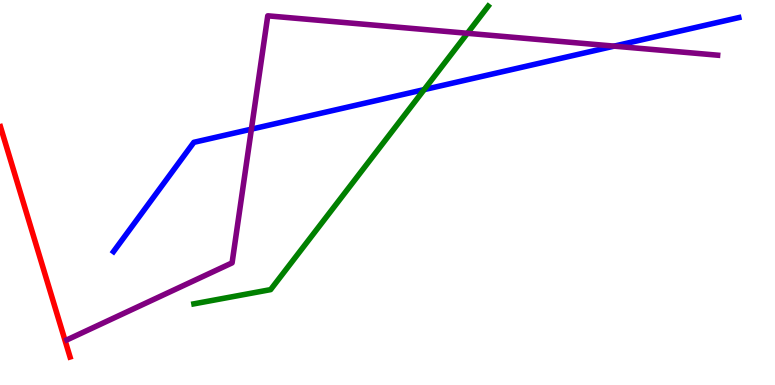[{'lines': ['blue', 'red'], 'intersections': []}, {'lines': ['green', 'red'], 'intersections': []}, {'lines': ['purple', 'red'], 'intersections': []}, {'lines': ['blue', 'green'], 'intersections': [{'x': 5.47, 'y': 7.67}]}, {'lines': ['blue', 'purple'], 'intersections': [{'x': 3.24, 'y': 6.65}, {'x': 7.92, 'y': 8.8}]}, {'lines': ['green', 'purple'], 'intersections': [{'x': 6.03, 'y': 9.14}]}]